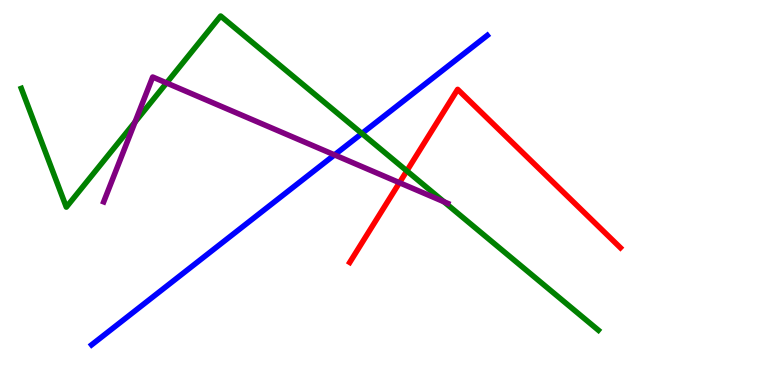[{'lines': ['blue', 'red'], 'intersections': []}, {'lines': ['green', 'red'], 'intersections': [{'x': 5.25, 'y': 5.56}]}, {'lines': ['purple', 'red'], 'intersections': [{'x': 5.15, 'y': 5.25}]}, {'lines': ['blue', 'green'], 'intersections': [{'x': 4.67, 'y': 6.53}]}, {'lines': ['blue', 'purple'], 'intersections': [{'x': 4.32, 'y': 5.98}]}, {'lines': ['green', 'purple'], 'intersections': [{'x': 1.74, 'y': 6.83}, {'x': 2.15, 'y': 7.85}, {'x': 5.73, 'y': 4.76}]}]